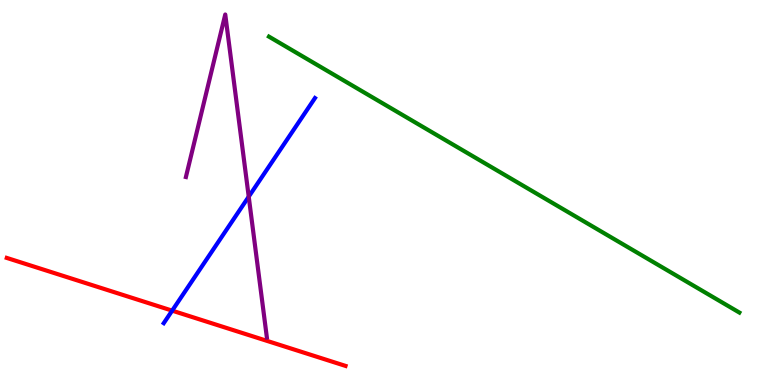[{'lines': ['blue', 'red'], 'intersections': [{'x': 2.22, 'y': 1.93}]}, {'lines': ['green', 'red'], 'intersections': []}, {'lines': ['purple', 'red'], 'intersections': []}, {'lines': ['blue', 'green'], 'intersections': []}, {'lines': ['blue', 'purple'], 'intersections': [{'x': 3.21, 'y': 4.89}]}, {'lines': ['green', 'purple'], 'intersections': []}]